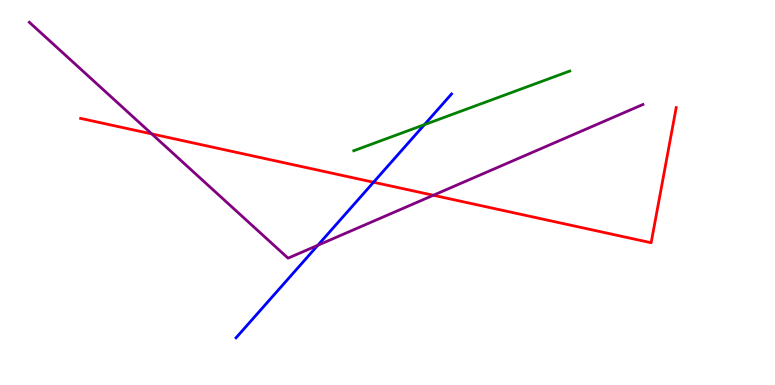[{'lines': ['blue', 'red'], 'intersections': [{'x': 4.82, 'y': 5.27}]}, {'lines': ['green', 'red'], 'intersections': []}, {'lines': ['purple', 'red'], 'intersections': [{'x': 1.96, 'y': 6.52}, {'x': 5.59, 'y': 4.93}]}, {'lines': ['blue', 'green'], 'intersections': [{'x': 5.48, 'y': 6.76}]}, {'lines': ['blue', 'purple'], 'intersections': [{'x': 4.1, 'y': 3.63}]}, {'lines': ['green', 'purple'], 'intersections': []}]